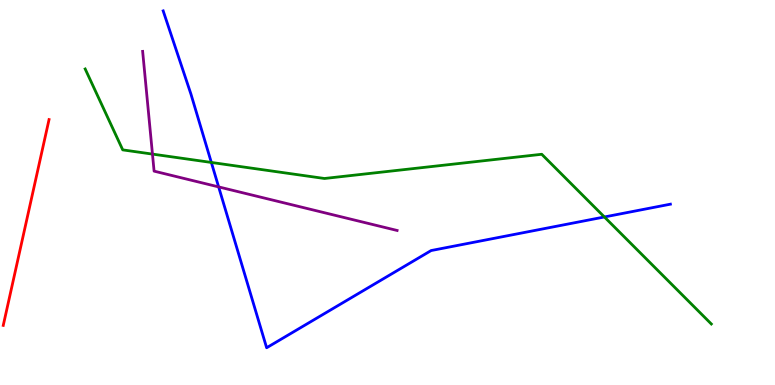[{'lines': ['blue', 'red'], 'intersections': []}, {'lines': ['green', 'red'], 'intersections': []}, {'lines': ['purple', 'red'], 'intersections': []}, {'lines': ['blue', 'green'], 'intersections': [{'x': 2.73, 'y': 5.78}, {'x': 7.8, 'y': 4.36}]}, {'lines': ['blue', 'purple'], 'intersections': [{'x': 2.82, 'y': 5.15}]}, {'lines': ['green', 'purple'], 'intersections': [{'x': 1.97, 'y': 6.0}]}]